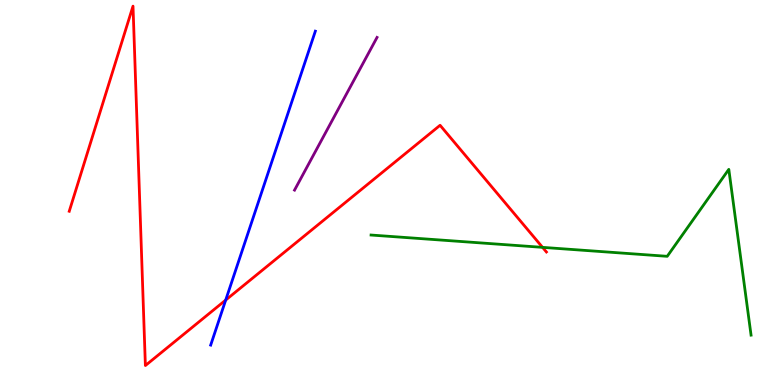[{'lines': ['blue', 'red'], 'intersections': [{'x': 2.91, 'y': 2.21}]}, {'lines': ['green', 'red'], 'intersections': [{'x': 7.0, 'y': 3.58}]}, {'lines': ['purple', 'red'], 'intersections': []}, {'lines': ['blue', 'green'], 'intersections': []}, {'lines': ['blue', 'purple'], 'intersections': []}, {'lines': ['green', 'purple'], 'intersections': []}]